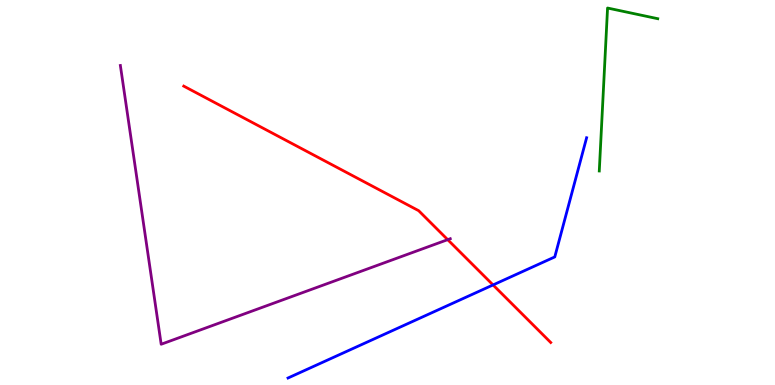[{'lines': ['blue', 'red'], 'intersections': [{'x': 6.36, 'y': 2.6}]}, {'lines': ['green', 'red'], 'intersections': []}, {'lines': ['purple', 'red'], 'intersections': [{'x': 5.78, 'y': 3.78}]}, {'lines': ['blue', 'green'], 'intersections': []}, {'lines': ['blue', 'purple'], 'intersections': []}, {'lines': ['green', 'purple'], 'intersections': []}]